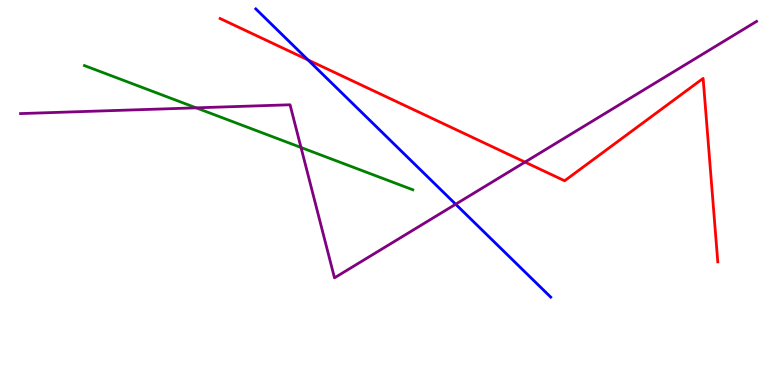[{'lines': ['blue', 'red'], 'intersections': [{'x': 3.97, 'y': 8.44}]}, {'lines': ['green', 'red'], 'intersections': []}, {'lines': ['purple', 'red'], 'intersections': [{'x': 6.77, 'y': 5.79}]}, {'lines': ['blue', 'green'], 'intersections': []}, {'lines': ['blue', 'purple'], 'intersections': [{'x': 5.88, 'y': 4.7}]}, {'lines': ['green', 'purple'], 'intersections': [{'x': 2.53, 'y': 7.2}, {'x': 3.88, 'y': 6.17}]}]